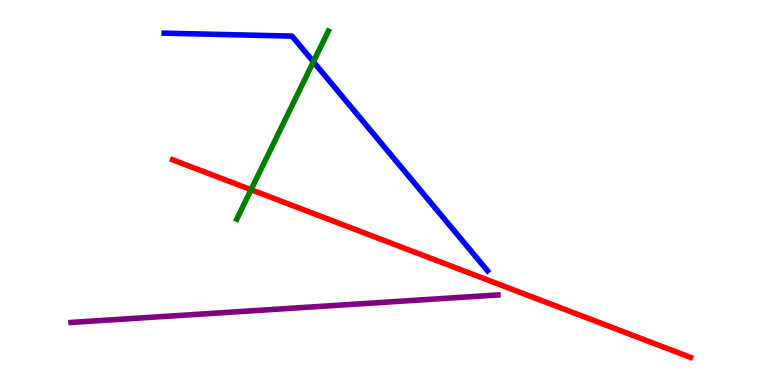[{'lines': ['blue', 'red'], 'intersections': []}, {'lines': ['green', 'red'], 'intersections': [{'x': 3.24, 'y': 5.07}]}, {'lines': ['purple', 'red'], 'intersections': []}, {'lines': ['blue', 'green'], 'intersections': [{'x': 4.04, 'y': 8.4}]}, {'lines': ['blue', 'purple'], 'intersections': []}, {'lines': ['green', 'purple'], 'intersections': []}]